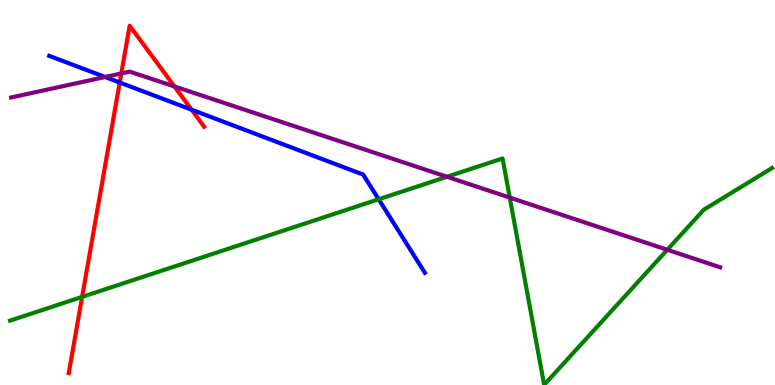[{'lines': ['blue', 'red'], 'intersections': [{'x': 1.54, 'y': 7.86}, {'x': 2.47, 'y': 7.15}]}, {'lines': ['green', 'red'], 'intersections': [{'x': 1.06, 'y': 2.29}]}, {'lines': ['purple', 'red'], 'intersections': [{'x': 1.57, 'y': 8.09}, {'x': 2.25, 'y': 7.75}]}, {'lines': ['blue', 'green'], 'intersections': [{'x': 4.89, 'y': 4.82}]}, {'lines': ['blue', 'purple'], 'intersections': [{'x': 1.36, 'y': 8.0}]}, {'lines': ['green', 'purple'], 'intersections': [{'x': 5.77, 'y': 5.41}, {'x': 6.58, 'y': 4.87}, {'x': 8.61, 'y': 3.51}]}]